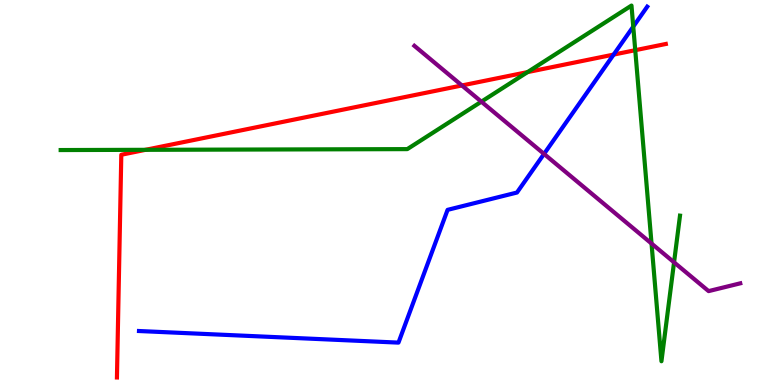[{'lines': ['blue', 'red'], 'intersections': [{'x': 7.92, 'y': 8.58}]}, {'lines': ['green', 'red'], 'intersections': [{'x': 1.88, 'y': 6.11}, {'x': 6.81, 'y': 8.13}, {'x': 8.2, 'y': 8.7}]}, {'lines': ['purple', 'red'], 'intersections': [{'x': 5.96, 'y': 7.78}]}, {'lines': ['blue', 'green'], 'intersections': [{'x': 8.17, 'y': 9.31}]}, {'lines': ['blue', 'purple'], 'intersections': [{'x': 7.02, 'y': 6.0}]}, {'lines': ['green', 'purple'], 'intersections': [{'x': 6.21, 'y': 7.36}, {'x': 8.41, 'y': 3.67}, {'x': 8.7, 'y': 3.19}]}]